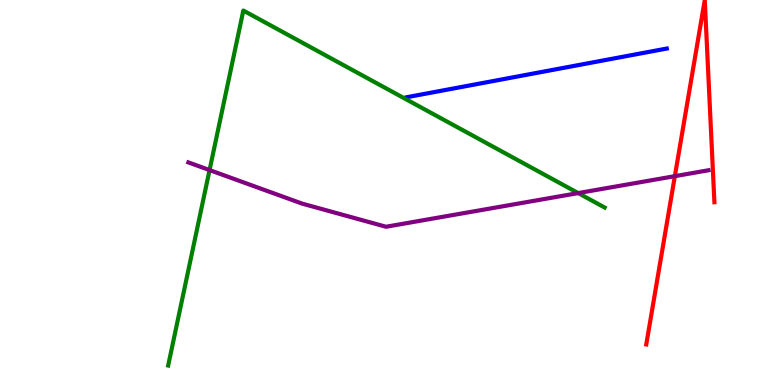[{'lines': ['blue', 'red'], 'intersections': []}, {'lines': ['green', 'red'], 'intersections': []}, {'lines': ['purple', 'red'], 'intersections': [{'x': 8.71, 'y': 5.42}]}, {'lines': ['blue', 'green'], 'intersections': []}, {'lines': ['blue', 'purple'], 'intersections': []}, {'lines': ['green', 'purple'], 'intersections': [{'x': 2.7, 'y': 5.58}, {'x': 7.46, 'y': 4.98}]}]